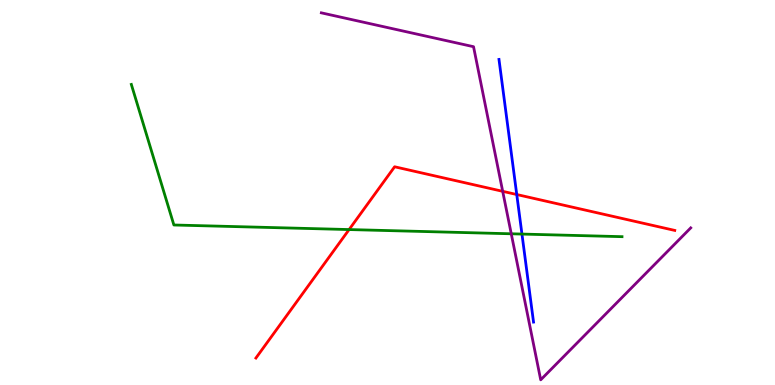[{'lines': ['blue', 'red'], 'intersections': [{'x': 6.67, 'y': 4.95}]}, {'lines': ['green', 'red'], 'intersections': [{'x': 4.5, 'y': 4.04}]}, {'lines': ['purple', 'red'], 'intersections': [{'x': 6.49, 'y': 5.03}]}, {'lines': ['blue', 'green'], 'intersections': [{'x': 6.73, 'y': 3.92}]}, {'lines': ['blue', 'purple'], 'intersections': []}, {'lines': ['green', 'purple'], 'intersections': [{'x': 6.6, 'y': 3.93}]}]